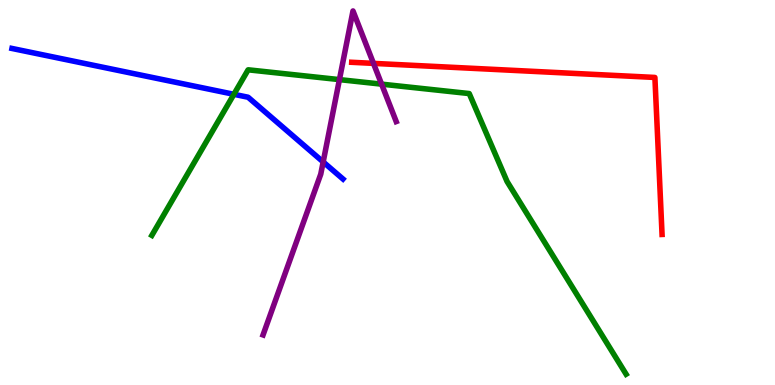[{'lines': ['blue', 'red'], 'intersections': []}, {'lines': ['green', 'red'], 'intersections': []}, {'lines': ['purple', 'red'], 'intersections': [{'x': 4.82, 'y': 8.35}]}, {'lines': ['blue', 'green'], 'intersections': [{'x': 3.02, 'y': 7.55}]}, {'lines': ['blue', 'purple'], 'intersections': [{'x': 4.17, 'y': 5.79}]}, {'lines': ['green', 'purple'], 'intersections': [{'x': 4.38, 'y': 7.93}, {'x': 4.92, 'y': 7.81}]}]